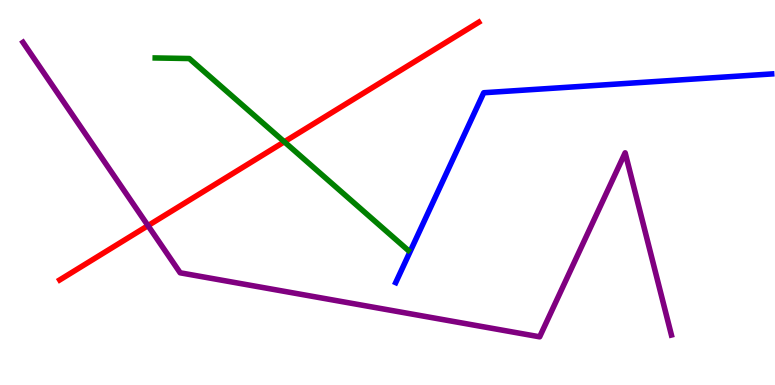[{'lines': ['blue', 'red'], 'intersections': []}, {'lines': ['green', 'red'], 'intersections': [{'x': 3.67, 'y': 6.32}]}, {'lines': ['purple', 'red'], 'intersections': [{'x': 1.91, 'y': 4.14}]}, {'lines': ['blue', 'green'], 'intersections': []}, {'lines': ['blue', 'purple'], 'intersections': []}, {'lines': ['green', 'purple'], 'intersections': []}]